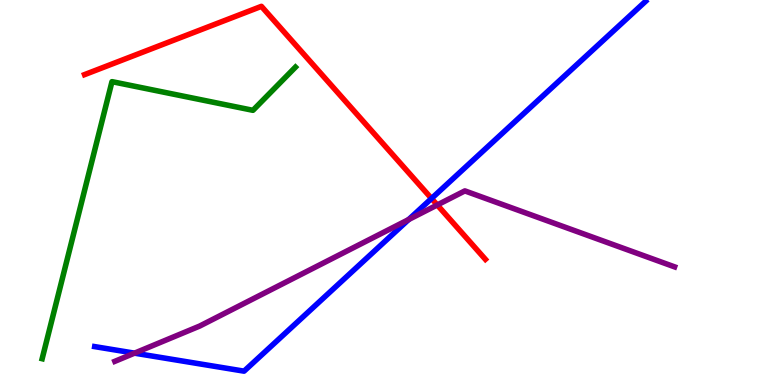[{'lines': ['blue', 'red'], 'intersections': [{'x': 5.57, 'y': 4.84}]}, {'lines': ['green', 'red'], 'intersections': []}, {'lines': ['purple', 'red'], 'intersections': [{'x': 5.64, 'y': 4.68}]}, {'lines': ['blue', 'green'], 'intersections': []}, {'lines': ['blue', 'purple'], 'intersections': [{'x': 1.74, 'y': 0.827}, {'x': 5.27, 'y': 4.3}]}, {'lines': ['green', 'purple'], 'intersections': []}]